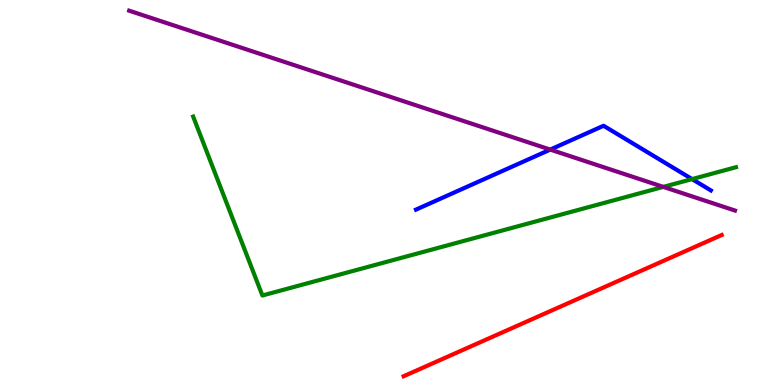[{'lines': ['blue', 'red'], 'intersections': []}, {'lines': ['green', 'red'], 'intersections': []}, {'lines': ['purple', 'red'], 'intersections': []}, {'lines': ['blue', 'green'], 'intersections': [{'x': 8.93, 'y': 5.35}]}, {'lines': ['blue', 'purple'], 'intersections': [{'x': 7.1, 'y': 6.11}]}, {'lines': ['green', 'purple'], 'intersections': [{'x': 8.56, 'y': 5.15}]}]